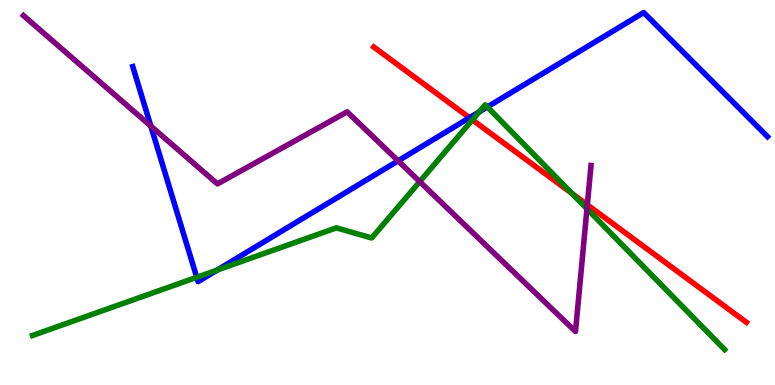[{'lines': ['blue', 'red'], 'intersections': [{'x': 6.06, 'y': 6.94}]}, {'lines': ['green', 'red'], 'intersections': [{'x': 6.1, 'y': 6.89}, {'x': 7.38, 'y': 4.98}]}, {'lines': ['purple', 'red'], 'intersections': [{'x': 7.58, 'y': 4.68}]}, {'lines': ['blue', 'green'], 'intersections': [{'x': 2.54, 'y': 2.8}, {'x': 2.8, 'y': 2.99}, {'x': 6.18, 'y': 7.09}, {'x': 6.29, 'y': 7.22}]}, {'lines': ['blue', 'purple'], 'intersections': [{'x': 1.95, 'y': 6.72}, {'x': 5.14, 'y': 5.82}]}, {'lines': ['green', 'purple'], 'intersections': [{'x': 5.42, 'y': 5.28}, {'x': 7.57, 'y': 4.58}]}]